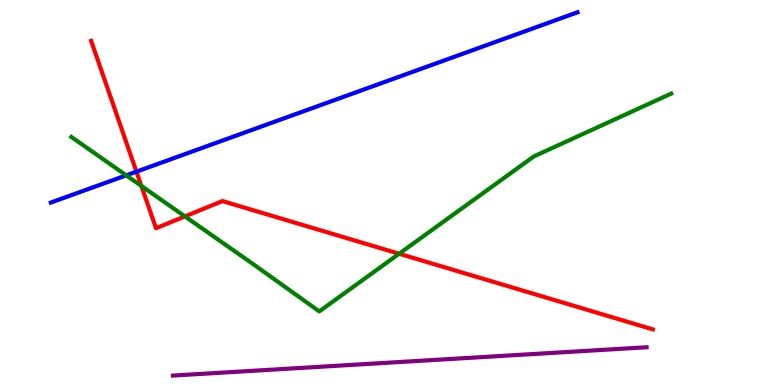[{'lines': ['blue', 'red'], 'intersections': [{'x': 1.76, 'y': 5.54}]}, {'lines': ['green', 'red'], 'intersections': [{'x': 1.82, 'y': 5.17}, {'x': 2.39, 'y': 4.38}, {'x': 5.15, 'y': 3.41}]}, {'lines': ['purple', 'red'], 'intersections': []}, {'lines': ['blue', 'green'], 'intersections': [{'x': 1.63, 'y': 5.45}]}, {'lines': ['blue', 'purple'], 'intersections': []}, {'lines': ['green', 'purple'], 'intersections': []}]